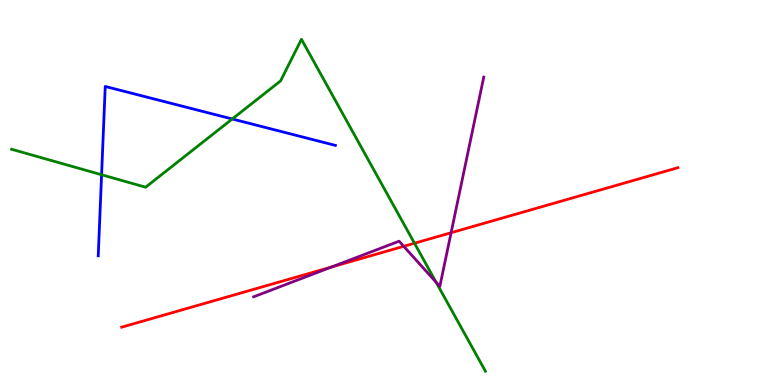[{'lines': ['blue', 'red'], 'intersections': []}, {'lines': ['green', 'red'], 'intersections': [{'x': 5.35, 'y': 3.68}]}, {'lines': ['purple', 'red'], 'intersections': [{'x': 4.28, 'y': 3.07}, {'x': 5.21, 'y': 3.6}, {'x': 5.82, 'y': 3.96}]}, {'lines': ['blue', 'green'], 'intersections': [{'x': 1.31, 'y': 5.46}, {'x': 3.0, 'y': 6.91}]}, {'lines': ['blue', 'purple'], 'intersections': []}, {'lines': ['green', 'purple'], 'intersections': [{'x': 5.63, 'y': 2.67}]}]